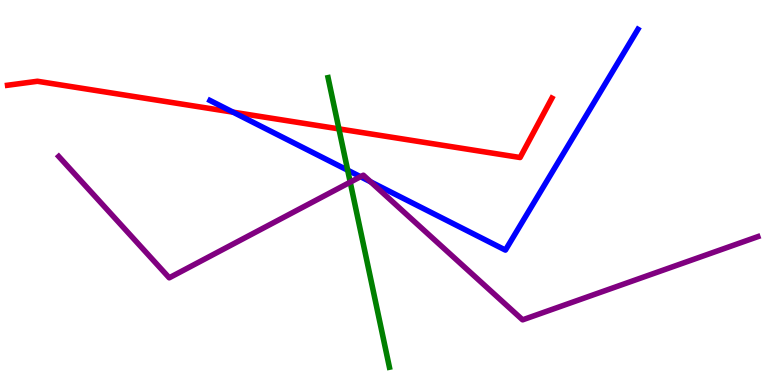[{'lines': ['blue', 'red'], 'intersections': [{'x': 3.01, 'y': 7.09}]}, {'lines': ['green', 'red'], 'intersections': [{'x': 4.37, 'y': 6.65}]}, {'lines': ['purple', 'red'], 'intersections': []}, {'lines': ['blue', 'green'], 'intersections': [{'x': 4.49, 'y': 5.58}]}, {'lines': ['blue', 'purple'], 'intersections': [{'x': 4.65, 'y': 5.41}, {'x': 4.78, 'y': 5.28}]}, {'lines': ['green', 'purple'], 'intersections': [{'x': 4.52, 'y': 5.27}]}]